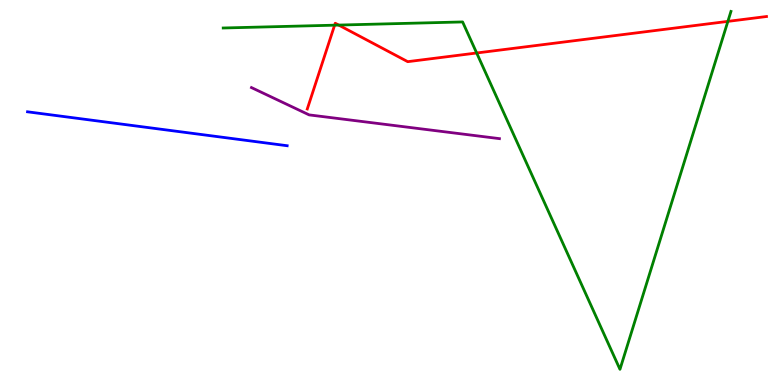[{'lines': ['blue', 'red'], 'intersections': []}, {'lines': ['green', 'red'], 'intersections': [{'x': 4.32, 'y': 9.35}, {'x': 4.37, 'y': 9.35}, {'x': 6.15, 'y': 8.62}, {'x': 9.39, 'y': 9.44}]}, {'lines': ['purple', 'red'], 'intersections': []}, {'lines': ['blue', 'green'], 'intersections': []}, {'lines': ['blue', 'purple'], 'intersections': []}, {'lines': ['green', 'purple'], 'intersections': []}]